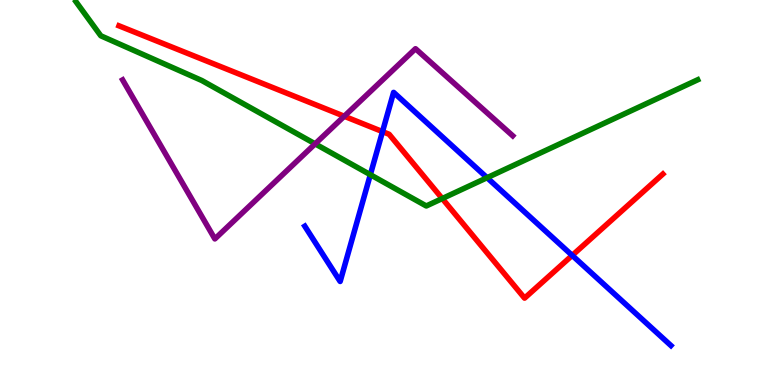[{'lines': ['blue', 'red'], 'intersections': [{'x': 4.94, 'y': 6.58}, {'x': 7.38, 'y': 3.37}]}, {'lines': ['green', 'red'], 'intersections': [{'x': 5.71, 'y': 4.84}]}, {'lines': ['purple', 'red'], 'intersections': [{'x': 4.44, 'y': 6.98}]}, {'lines': ['blue', 'green'], 'intersections': [{'x': 4.78, 'y': 5.46}, {'x': 6.28, 'y': 5.38}]}, {'lines': ['blue', 'purple'], 'intersections': []}, {'lines': ['green', 'purple'], 'intersections': [{'x': 4.07, 'y': 6.26}]}]